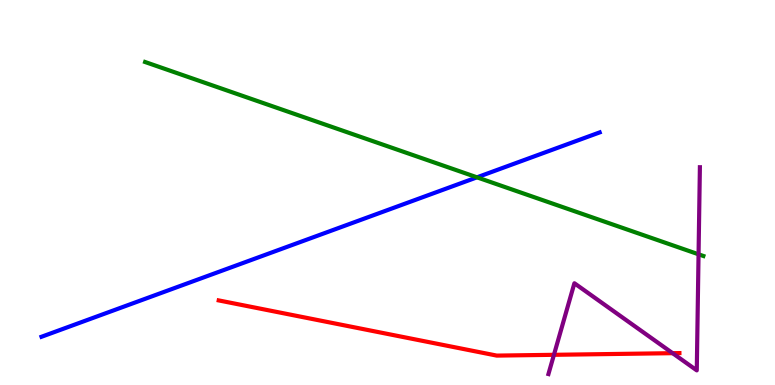[{'lines': ['blue', 'red'], 'intersections': []}, {'lines': ['green', 'red'], 'intersections': []}, {'lines': ['purple', 'red'], 'intersections': [{'x': 7.15, 'y': 0.784}, {'x': 8.68, 'y': 0.826}]}, {'lines': ['blue', 'green'], 'intersections': [{'x': 6.15, 'y': 5.39}]}, {'lines': ['blue', 'purple'], 'intersections': []}, {'lines': ['green', 'purple'], 'intersections': [{'x': 9.01, 'y': 3.39}]}]